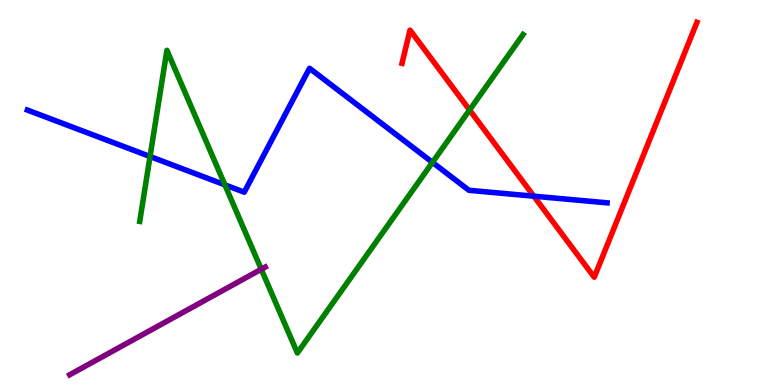[{'lines': ['blue', 'red'], 'intersections': [{'x': 6.89, 'y': 4.9}]}, {'lines': ['green', 'red'], 'intersections': [{'x': 6.06, 'y': 7.14}]}, {'lines': ['purple', 'red'], 'intersections': []}, {'lines': ['blue', 'green'], 'intersections': [{'x': 1.94, 'y': 5.94}, {'x': 2.9, 'y': 5.2}, {'x': 5.58, 'y': 5.78}]}, {'lines': ['blue', 'purple'], 'intersections': []}, {'lines': ['green', 'purple'], 'intersections': [{'x': 3.37, 'y': 3.01}]}]